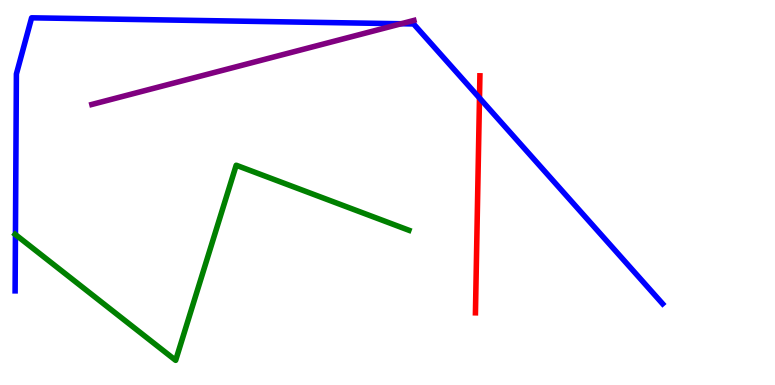[{'lines': ['blue', 'red'], 'intersections': [{'x': 6.19, 'y': 7.45}]}, {'lines': ['green', 'red'], 'intersections': []}, {'lines': ['purple', 'red'], 'intersections': []}, {'lines': ['blue', 'green'], 'intersections': [{'x': 0.199, 'y': 3.91}]}, {'lines': ['blue', 'purple'], 'intersections': [{'x': 5.18, 'y': 9.38}]}, {'lines': ['green', 'purple'], 'intersections': []}]